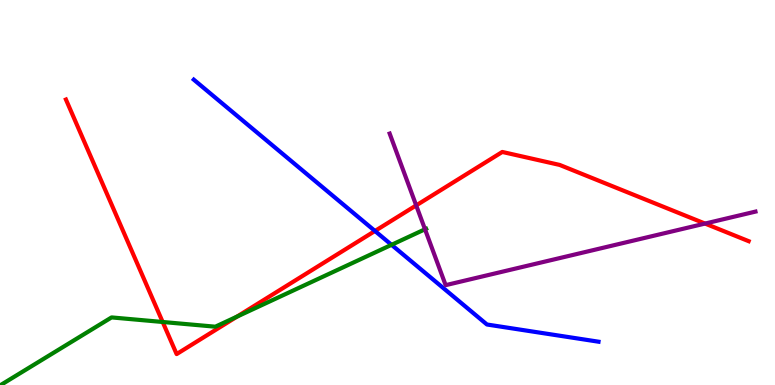[{'lines': ['blue', 'red'], 'intersections': [{'x': 4.84, 'y': 4.0}]}, {'lines': ['green', 'red'], 'intersections': [{'x': 2.1, 'y': 1.64}, {'x': 3.06, 'y': 1.78}]}, {'lines': ['purple', 'red'], 'intersections': [{'x': 5.37, 'y': 4.66}, {'x': 9.1, 'y': 4.19}]}, {'lines': ['blue', 'green'], 'intersections': [{'x': 5.05, 'y': 3.64}]}, {'lines': ['blue', 'purple'], 'intersections': []}, {'lines': ['green', 'purple'], 'intersections': [{'x': 5.48, 'y': 4.04}]}]